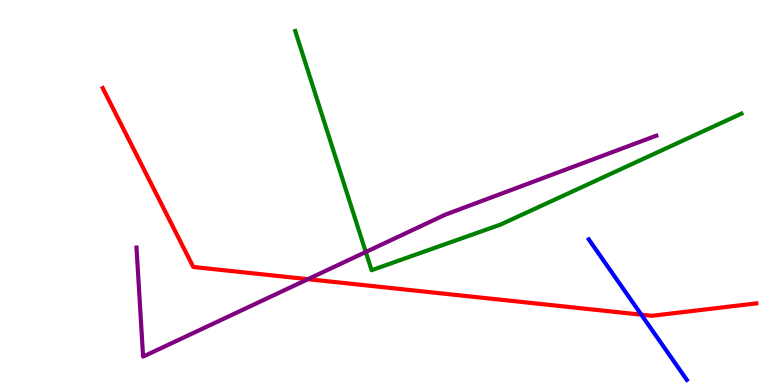[{'lines': ['blue', 'red'], 'intersections': [{'x': 8.28, 'y': 1.83}]}, {'lines': ['green', 'red'], 'intersections': []}, {'lines': ['purple', 'red'], 'intersections': [{'x': 3.97, 'y': 2.75}]}, {'lines': ['blue', 'green'], 'intersections': []}, {'lines': ['blue', 'purple'], 'intersections': []}, {'lines': ['green', 'purple'], 'intersections': [{'x': 4.72, 'y': 3.45}]}]